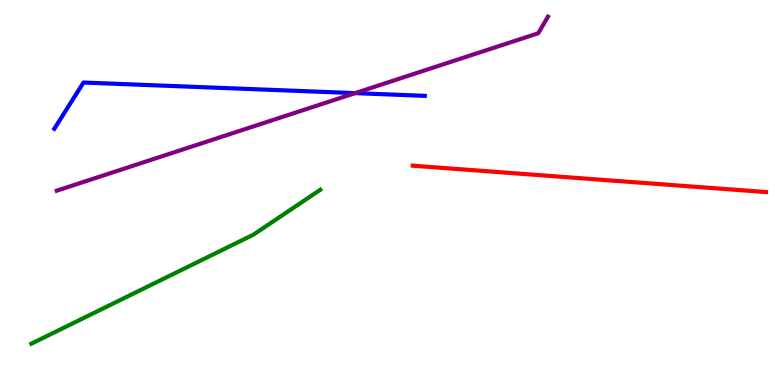[{'lines': ['blue', 'red'], 'intersections': []}, {'lines': ['green', 'red'], 'intersections': []}, {'lines': ['purple', 'red'], 'intersections': []}, {'lines': ['blue', 'green'], 'intersections': []}, {'lines': ['blue', 'purple'], 'intersections': [{'x': 4.58, 'y': 7.58}]}, {'lines': ['green', 'purple'], 'intersections': []}]